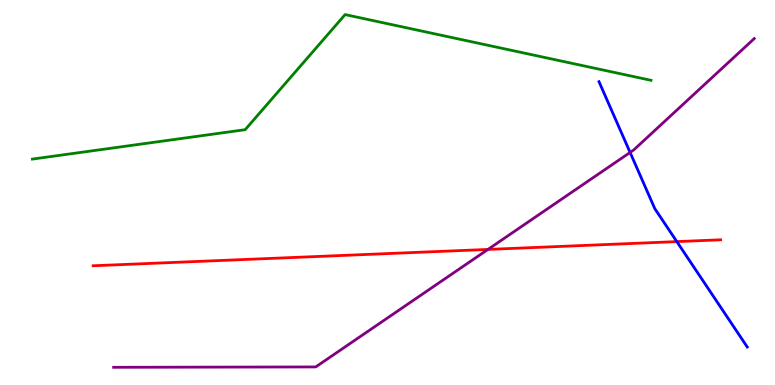[{'lines': ['blue', 'red'], 'intersections': [{'x': 8.73, 'y': 3.72}]}, {'lines': ['green', 'red'], 'intersections': []}, {'lines': ['purple', 'red'], 'intersections': [{'x': 6.3, 'y': 3.52}]}, {'lines': ['blue', 'green'], 'intersections': []}, {'lines': ['blue', 'purple'], 'intersections': [{'x': 8.13, 'y': 6.04}]}, {'lines': ['green', 'purple'], 'intersections': []}]